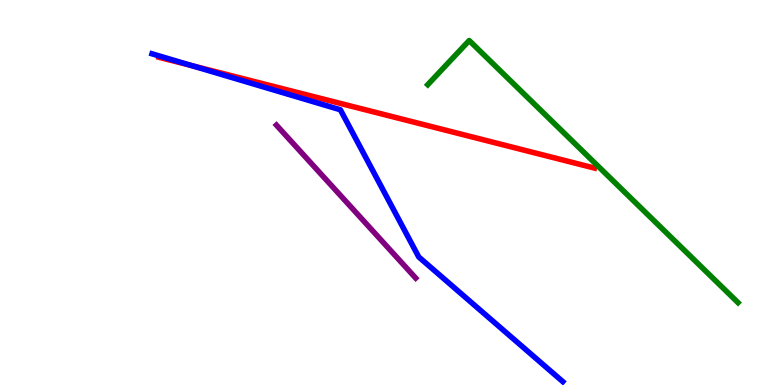[{'lines': ['blue', 'red'], 'intersections': [{'x': 2.47, 'y': 8.3}]}, {'lines': ['green', 'red'], 'intersections': []}, {'lines': ['purple', 'red'], 'intersections': []}, {'lines': ['blue', 'green'], 'intersections': []}, {'lines': ['blue', 'purple'], 'intersections': []}, {'lines': ['green', 'purple'], 'intersections': []}]